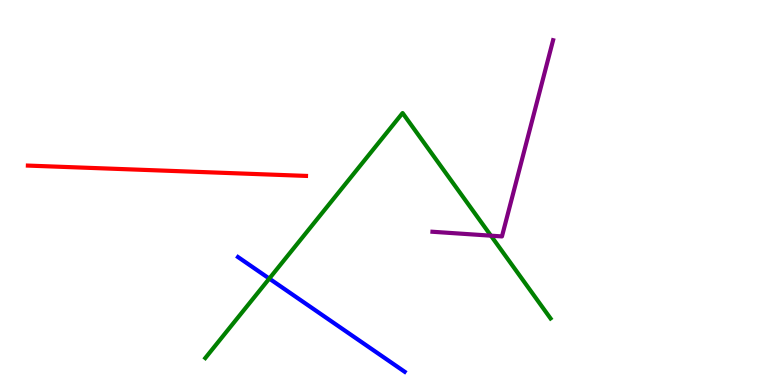[{'lines': ['blue', 'red'], 'intersections': []}, {'lines': ['green', 'red'], 'intersections': []}, {'lines': ['purple', 'red'], 'intersections': []}, {'lines': ['blue', 'green'], 'intersections': [{'x': 3.47, 'y': 2.76}]}, {'lines': ['blue', 'purple'], 'intersections': []}, {'lines': ['green', 'purple'], 'intersections': [{'x': 6.33, 'y': 3.88}]}]